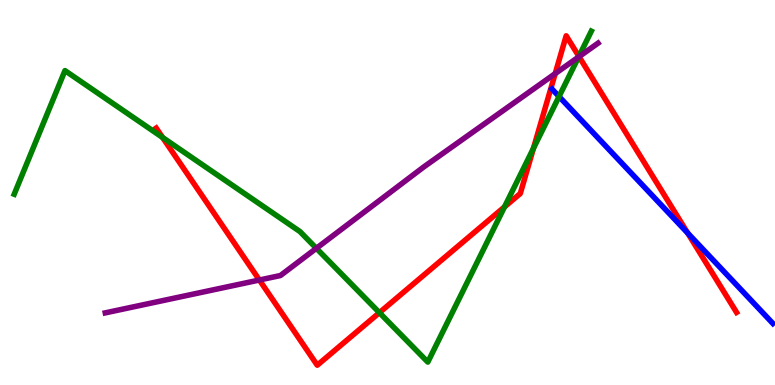[{'lines': ['blue', 'red'], 'intersections': [{'x': 8.87, 'y': 3.95}]}, {'lines': ['green', 'red'], 'intersections': [{'x': 2.1, 'y': 6.43}, {'x': 4.9, 'y': 1.88}, {'x': 6.51, 'y': 4.63}, {'x': 6.88, 'y': 6.15}, {'x': 7.47, 'y': 8.54}]}, {'lines': ['purple', 'red'], 'intersections': [{'x': 3.35, 'y': 2.73}, {'x': 7.16, 'y': 8.09}, {'x': 7.47, 'y': 8.53}]}, {'lines': ['blue', 'green'], 'intersections': [{'x': 7.21, 'y': 7.49}]}, {'lines': ['blue', 'purple'], 'intersections': []}, {'lines': ['green', 'purple'], 'intersections': [{'x': 4.08, 'y': 3.55}, {'x': 7.47, 'y': 8.52}]}]